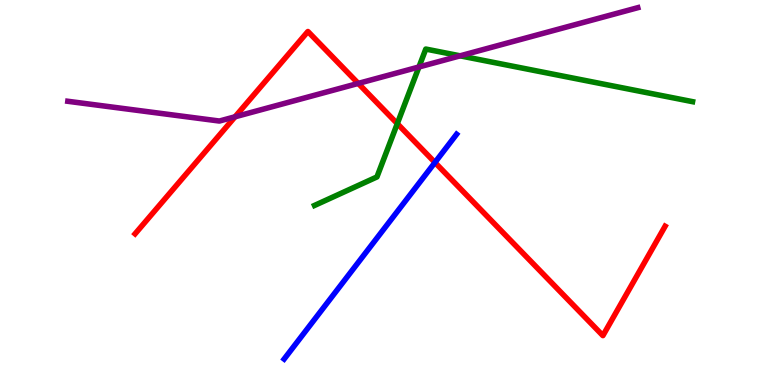[{'lines': ['blue', 'red'], 'intersections': [{'x': 5.61, 'y': 5.78}]}, {'lines': ['green', 'red'], 'intersections': [{'x': 5.13, 'y': 6.79}]}, {'lines': ['purple', 'red'], 'intersections': [{'x': 3.03, 'y': 6.97}, {'x': 4.62, 'y': 7.83}]}, {'lines': ['blue', 'green'], 'intersections': []}, {'lines': ['blue', 'purple'], 'intersections': []}, {'lines': ['green', 'purple'], 'intersections': [{'x': 5.41, 'y': 8.26}, {'x': 5.94, 'y': 8.55}]}]